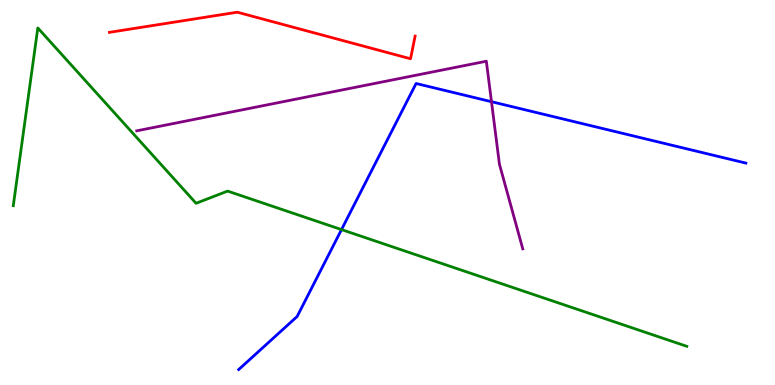[{'lines': ['blue', 'red'], 'intersections': []}, {'lines': ['green', 'red'], 'intersections': []}, {'lines': ['purple', 'red'], 'intersections': []}, {'lines': ['blue', 'green'], 'intersections': [{'x': 4.41, 'y': 4.04}]}, {'lines': ['blue', 'purple'], 'intersections': [{'x': 6.34, 'y': 7.36}]}, {'lines': ['green', 'purple'], 'intersections': []}]